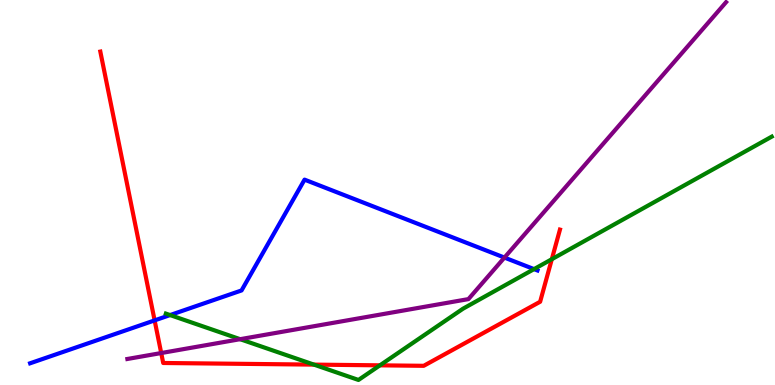[{'lines': ['blue', 'red'], 'intersections': [{'x': 2.0, 'y': 1.68}]}, {'lines': ['green', 'red'], 'intersections': [{'x': 4.05, 'y': 0.529}, {'x': 4.9, 'y': 0.511}, {'x': 7.12, 'y': 3.27}]}, {'lines': ['purple', 'red'], 'intersections': [{'x': 2.08, 'y': 0.83}]}, {'lines': ['blue', 'green'], 'intersections': [{'x': 2.19, 'y': 1.82}, {'x': 6.89, 'y': 3.01}]}, {'lines': ['blue', 'purple'], 'intersections': [{'x': 6.51, 'y': 3.31}]}, {'lines': ['green', 'purple'], 'intersections': [{'x': 3.1, 'y': 1.19}]}]